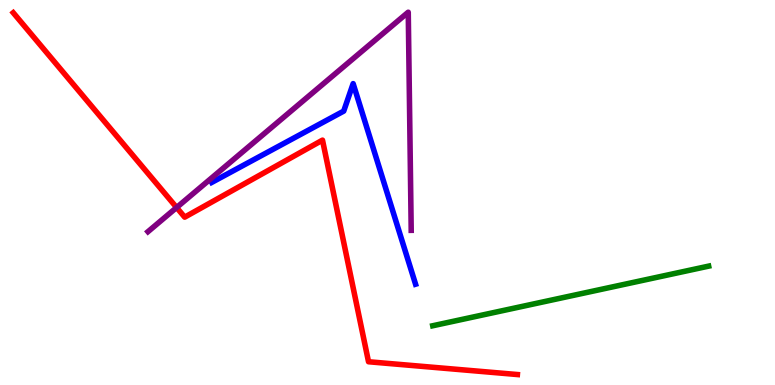[{'lines': ['blue', 'red'], 'intersections': []}, {'lines': ['green', 'red'], 'intersections': []}, {'lines': ['purple', 'red'], 'intersections': [{'x': 2.28, 'y': 4.61}]}, {'lines': ['blue', 'green'], 'intersections': []}, {'lines': ['blue', 'purple'], 'intersections': []}, {'lines': ['green', 'purple'], 'intersections': []}]